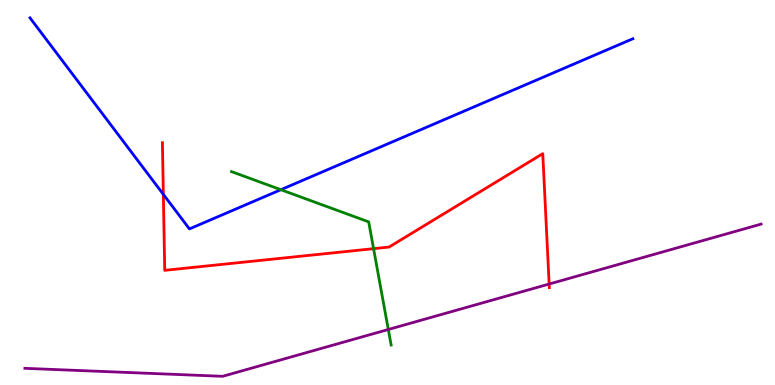[{'lines': ['blue', 'red'], 'intersections': [{'x': 2.11, 'y': 4.95}]}, {'lines': ['green', 'red'], 'intersections': [{'x': 4.82, 'y': 3.54}]}, {'lines': ['purple', 'red'], 'intersections': [{'x': 7.09, 'y': 2.62}]}, {'lines': ['blue', 'green'], 'intersections': [{'x': 3.62, 'y': 5.07}]}, {'lines': ['blue', 'purple'], 'intersections': []}, {'lines': ['green', 'purple'], 'intersections': [{'x': 5.01, 'y': 1.44}]}]